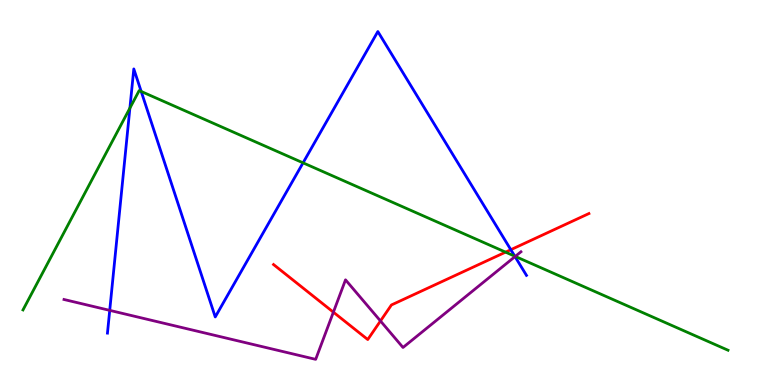[{'lines': ['blue', 'red'], 'intersections': [{'x': 6.59, 'y': 3.51}]}, {'lines': ['green', 'red'], 'intersections': [{'x': 6.52, 'y': 3.45}]}, {'lines': ['purple', 'red'], 'intersections': [{'x': 4.3, 'y': 1.89}, {'x': 4.91, 'y': 1.66}]}, {'lines': ['blue', 'green'], 'intersections': [{'x': 1.68, 'y': 7.19}, {'x': 1.82, 'y': 7.62}, {'x': 3.91, 'y': 5.77}, {'x': 6.64, 'y': 3.35}]}, {'lines': ['blue', 'purple'], 'intersections': [{'x': 1.42, 'y': 1.94}, {'x': 6.65, 'y': 3.34}]}, {'lines': ['green', 'purple'], 'intersections': [{'x': 6.65, 'y': 3.34}]}]